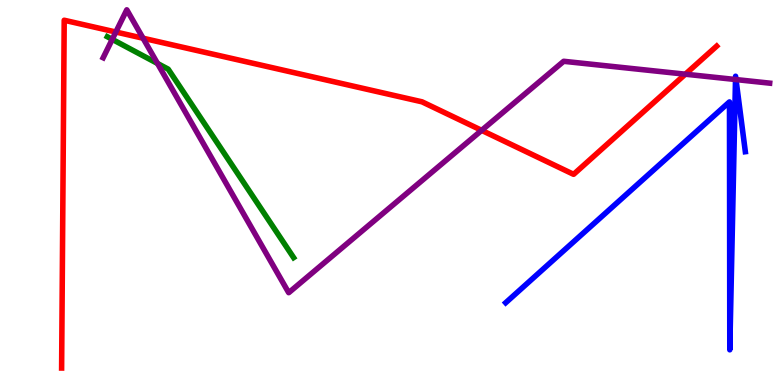[{'lines': ['blue', 'red'], 'intersections': []}, {'lines': ['green', 'red'], 'intersections': []}, {'lines': ['purple', 'red'], 'intersections': [{'x': 1.49, 'y': 9.17}, {'x': 1.85, 'y': 9.01}, {'x': 6.21, 'y': 6.61}, {'x': 8.84, 'y': 8.07}]}, {'lines': ['blue', 'green'], 'intersections': []}, {'lines': ['blue', 'purple'], 'intersections': [{'x': 9.49, 'y': 7.93}, {'x': 9.5, 'y': 7.93}]}, {'lines': ['green', 'purple'], 'intersections': [{'x': 1.45, 'y': 8.98}, {'x': 2.03, 'y': 8.35}]}]